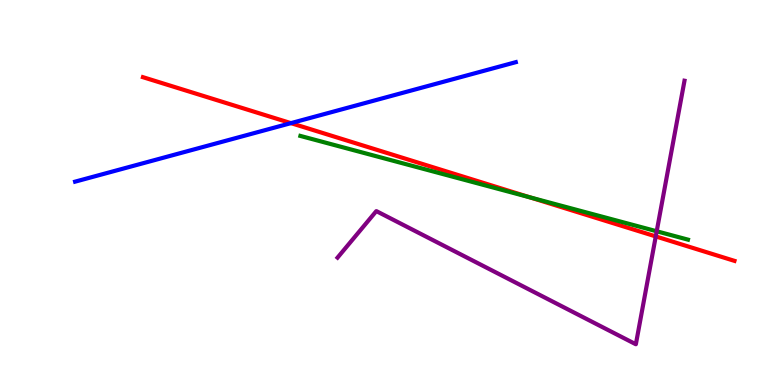[{'lines': ['blue', 'red'], 'intersections': [{'x': 3.75, 'y': 6.8}]}, {'lines': ['green', 'red'], 'intersections': [{'x': 6.84, 'y': 4.87}]}, {'lines': ['purple', 'red'], 'intersections': [{'x': 8.46, 'y': 3.86}]}, {'lines': ['blue', 'green'], 'intersections': []}, {'lines': ['blue', 'purple'], 'intersections': []}, {'lines': ['green', 'purple'], 'intersections': [{'x': 8.47, 'y': 3.99}]}]